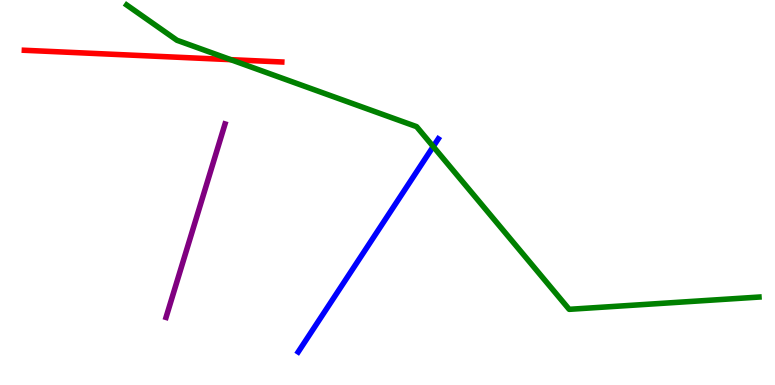[{'lines': ['blue', 'red'], 'intersections': []}, {'lines': ['green', 'red'], 'intersections': [{'x': 2.98, 'y': 8.45}]}, {'lines': ['purple', 'red'], 'intersections': []}, {'lines': ['blue', 'green'], 'intersections': [{'x': 5.59, 'y': 6.19}]}, {'lines': ['blue', 'purple'], 'intersections': []}, {'lines': ['green', 'purple'], 'intersections': []}]